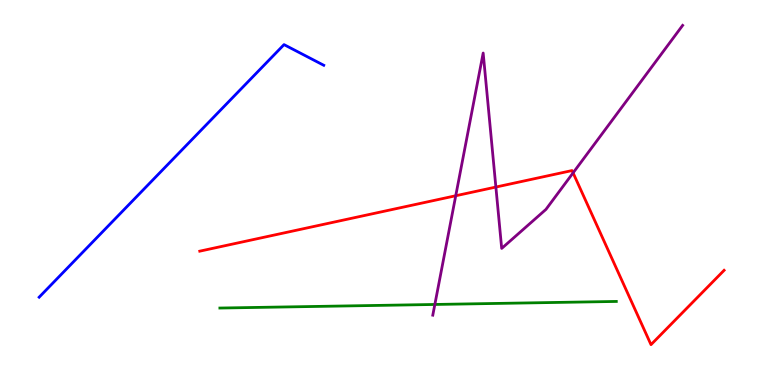[{'lines': ['blue', 'red'], 'intersections': []}, {'lines': ['green', 'red'], 'intersections': []}, {'lines': ['purple', 'red'], 'intersections': [{'x': 5.88, 'y': 4.92}, {'x': 6.4, 'y': 5.14}, {'x': 7.39, 'y': 5.51}]}, {'lines': ['blue', 'green'], 'intersections': []}, {'lines': ['blue', 'purple'], 'intersections': []}, {'lines': ['green', 'purple'], 'intersections': [{'x': 5.61, 'y': 2.09}]}]